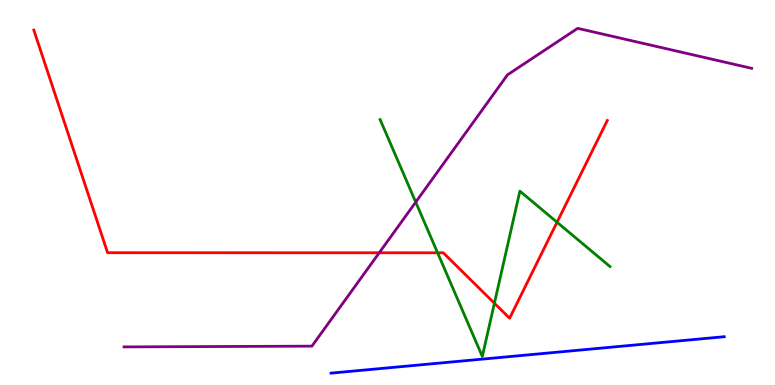[{'lines': ['blue', 'red'], 'intersections': []}, {'lines': ['green', 'red'], 'intersections': [{'x': 5.65, 'y': 3.43}, {'x': 6.38, 'y': 2.12}, {'x': 7.19, 'y': 4.23}]}, {'lines': ['purple', 'red'], 'intersections': [{'x': 4.89, 'y': 3.43}]}, {'lines': ['blue', 'green'], 'intersections': []}, {'lines': ['blue', 'purple'], 'intersections': []}, {'lines': ['green', 'purple'], 'intersections': [{'x': 5.36, 'y': 4.75}]}]